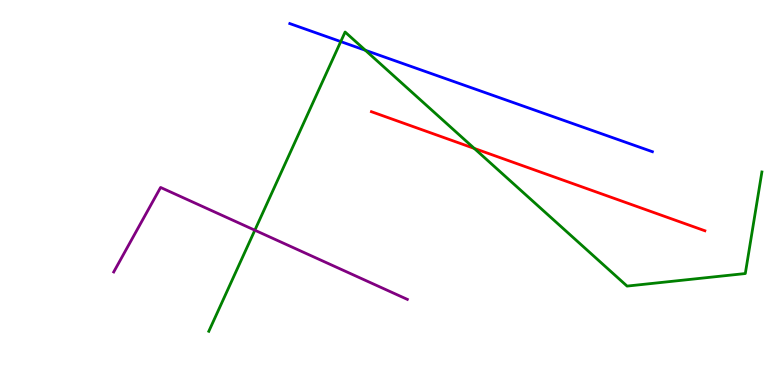[{'lines': ['blue', 'red'], 'intersections': []}, {'lines': ['green', 'red'], 'intersections': [{'x': 6.12, 'y': 6.14}]}, {'lines': ['purple', 'red'], 'intersections': []}, {'lines': ['blue', 'green'], 'intersections': [{'x': 4.4, 'y': 8.92}, {'x': 4.71, 'y': 8.69}]}, {'lines': ['blue', 'purple'], 'intersections': []}, {'lines': ['green', 'purple'], 'intersections': [{'x': 3.29, 'y': 4.02}]}]